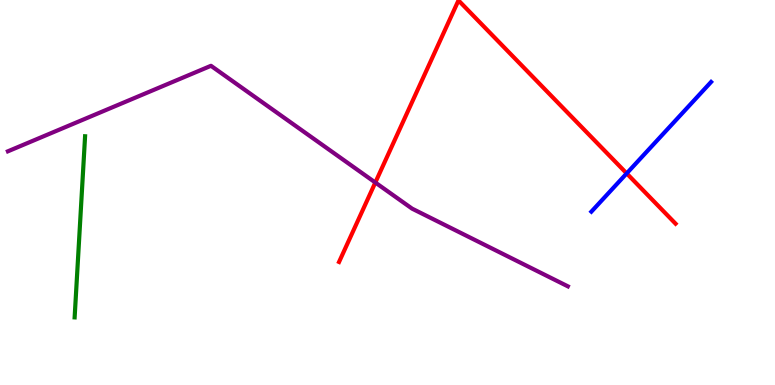[{'lines': ['blue', 'red'], 'intersections': [{'x': 8.09, 'y': 5.5}]}, {'lines': ['green', 'red'], 'intersections': []}, {'lines': ['purple', 'red'], 'intersections': [{'x': 4.84, 'y': 5.26}]}, {'lines': ['blue', 'green'], 'intersections': []}, {'lines': ['blue', 'purple'], 'intersections': []}, {'lines': ['green', 'purple'], 'intersections': []}]